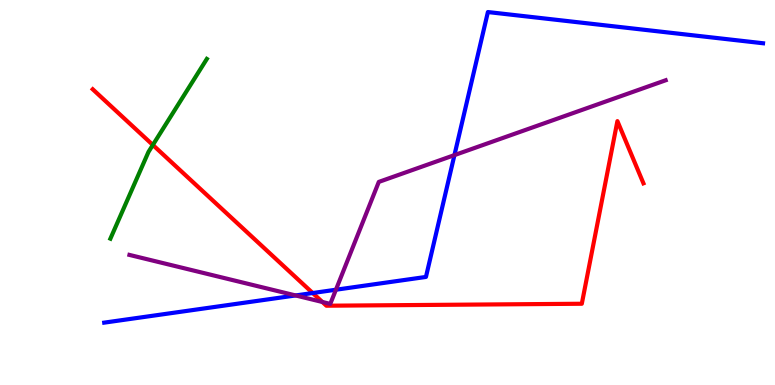[{'lines': ['blue', 'red'], 'intersections': [{'x': 4.03, 'y': 2.39}]}, {'lines': ['green', 'red'], 'intersections': [{'x': 1.97, 'y': 6.23}]}, {'lines': ['purple', 'red'], 'intersections': [{'x': 4.16, 'y': 2.16}]}, {'lines': ['blue', 'green'], 'intersections': []}, {'lines': ['blue', 'purple'], 'intersections': [{'x': 3.81, 'y': 2.33}, {'x': 4.33, 'y': 2.47}, {'x': 5.86, 'y': 5.97}]}, {'lines': ['green', 'purple'], 'intersections': []}]